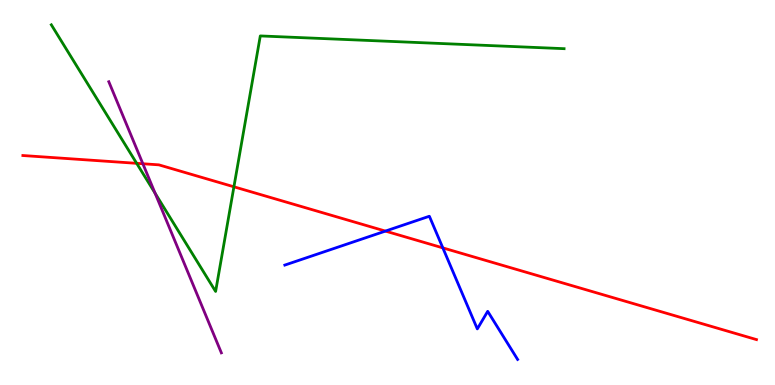[{'lines': ['blue', 'red'], 'intersections': [{'x': 4.97, 'y': 4.0}, {'x': 5.71, 'y': 3.56}]}, {'lines': ['green', 'red'], 'intersections': [{'x': 1.76, 'y': 5.76}, {'x': 3.02, 'y': 5.15}]}, {'lines': ['purple', 'red'], 'intersections': [{'x': 1.84, 'y': 5.75}]}, {'lines': ['blue', 'green'], 'intersections': []}, {'lines': ['blue', 'purple'], 'intersections': []}, {'lines': ['green', 'purple'], 'intersections': [{'x': 2.0, 'y': 4.98}]}]